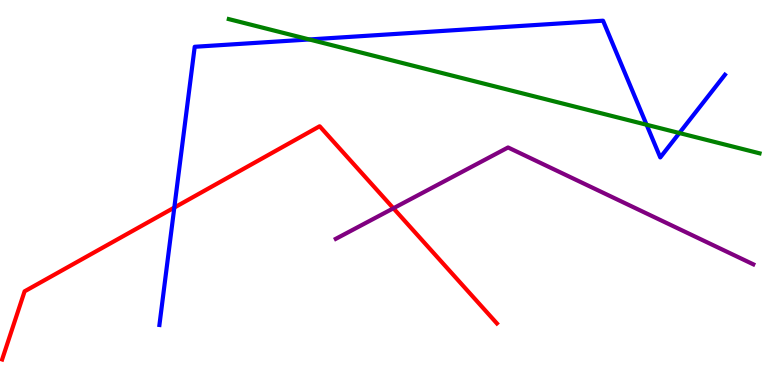[{'lines': ['blue', 'red'], 'intersections': [{'x': 2.25, 'y': 4.61}]}, {'lines': ['green', 'red'], 'intersections': []}, {'lines': ['purple', 'red'], 'intersections': [{'x': 5.08, 'y': 4.59}]}, {'lines': ['blue', 'green'], 'intersections': [{'x': 3.99, 'y': 8.98}, {'x': 8.34, 'y': 6.76}, {'x': 8.77, 'y': 6.54}]}, {'lines': ['blue', 'purple'], 'intersections': []}, {'lines': ['green', 'purple'], 'intersections': []}]